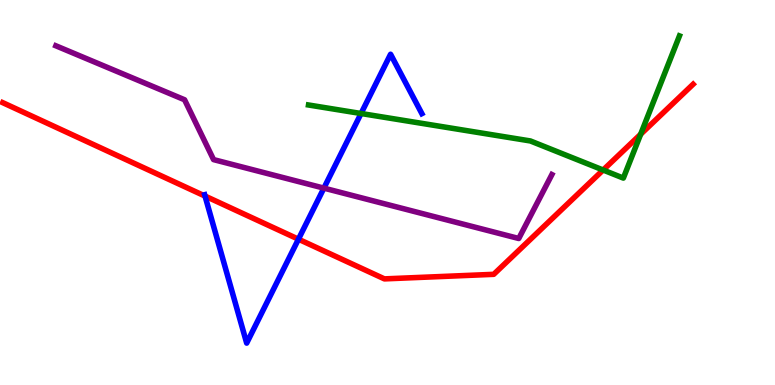[{'lines': ['blue', 'red'], 'intersections': [{'x': 2.65, 'y': 4.91}, {'x': 3.85, 'y': 3.79}]}, {'lines': ['green', 'red'], 'intersections': [{'x': 7.78, 'y': 5.58}, {'x': 8.27, 'y': 6.51}]}, {'lines': ['purple', 'red'], 'intersections': []}, {'lines': ['blue', 'green'], 'intersections': [{'x': 4.66, 'y': 7.05}]}, {'lines': ['blue', 'purple'], 'intersections': [{'x': 4.18, 'y': 5.11}]}, {'lines': ['green', 'purple'], 'intersections': []}]